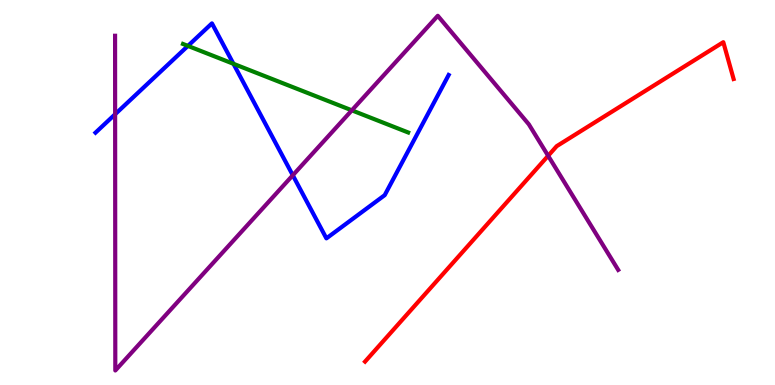[{'lines': ['blue', 'red'], 'intersections': []}, {'lines': ['green', 'red'], 'intersections': []}, {'lines': ['purple', 'red'], 'intersections': [{'x': 7.07, 'y': 5.95}]}, {'lines': ['blue', 'green'], 'intersections': [{'x': 2.42, 'y': 8.81}, {'x': 3.01, 'y': 8.34}]}, {'lines': ['blue', 'purple'], 'intersections': [{'x': 1.49, 'y': 7.03}, {'x': 3.78, 'y': 5.45}]}, {'lines': ['green', 'purple'], 'intersections': [{'x': 4.54, 'y': 7.13}]}]